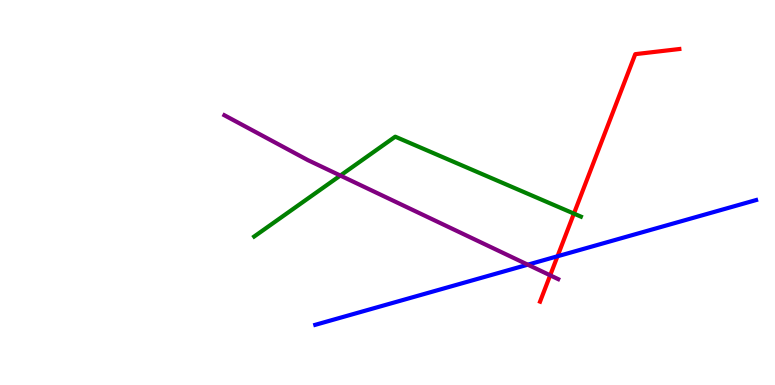[{'lines': ['blue', 'red'], 'intersections': [{'x': 7.19, 'y': 3.34}]}, {'lines': ['green', 'red'], 'intersections': [{'x': 7.41, 'y': 4.45}]}, {'lines': ['purple', 'red'], 'intersections': [{'x': 7.1, 'y': 2.85}]}, {'lines': ['blue', 'green'], 'intersections': []}, {'lines': ['blue', 'purple'], 'intersections': [{'x': 6.81, 'y': 3.13}]}, {'lines': ['green', 'purple'], 'intersections': [{'x': 4.39, 'y': 5.44}]}]